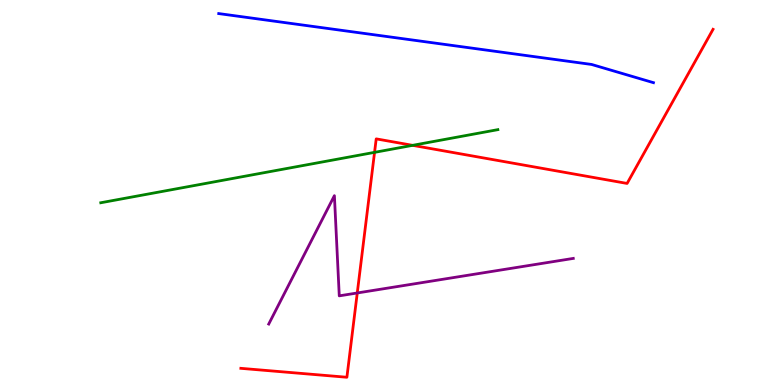[{'lines': ['blue', 'red'], 'intersections': []}, {'lines': ['green', 'red'], 'intersections': [{'x': 4.83, 'y': 6.04}, {'x': 5.32, 'y': 6.22}]}, {'lines': ['purple', 'red'], 'intersections': [{'x': 4.61, 'y': 2.39}]}, {'lines': ['blue', 'green'], 'intersections': []}, {'lines': ['blue', 'purple'], 'intersections': []}, {'lines': ['green', 'purple'], 'intersections': []}]